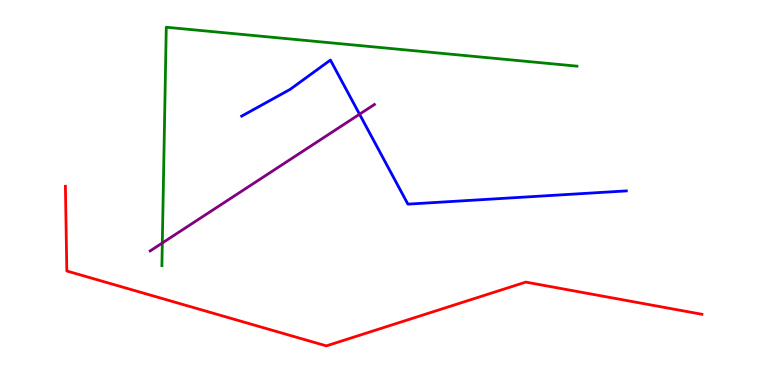[{'lines': ['blue', 'red'], 'intersections': []}, {'lines': ['green', 'red'], 'intersections': []}, {'lines': ['purple', 'red'], 'intersections': []}, {'lines': ['blue', 'green'], 'intersections': []}, {'lines': ['blue', 'purple'], 'intersections': [{'x': 4.64, 'y': 7.03}]}, {'lines': ['green', 'purple'], 'intersections': [{'x': 2.09, 'y': 3.69}]}]